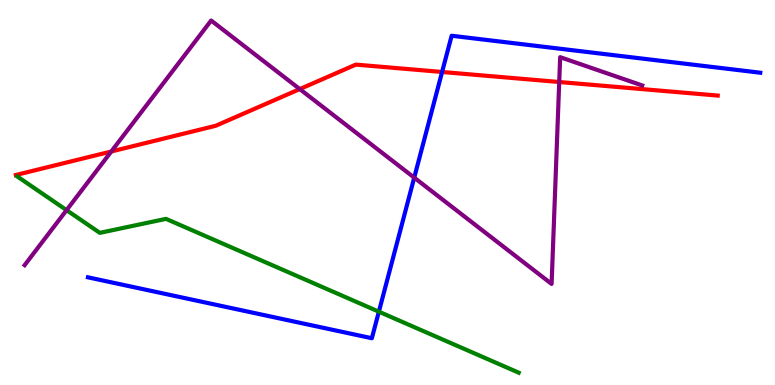[{'lines': ['blue', 'red'], 'intersections': [{'x': 5.7, 'y': 8.13}]}, {'lines': ['green', 'red'], 'intersections': []}, {'lines': ['purple', 'red'], 'intersections': [{'x': 1.44, 'y': 6.07}, {'x': 3.87, 'y': 7.69}, {'x': 7.22, 'y': 7.87}]}, {'lines': ['blue', 'green'], 'intersections': [{'x': 4.89, 'y': 1.9}]}, {'lines': ['blue', 'purple'], 'intersections': [{'x': 5.34, 'y': 5.39}]}, {'lines': ['green', 'purple'], 'intersections': [{'x': 0.859, 'y': 4.54}]}]